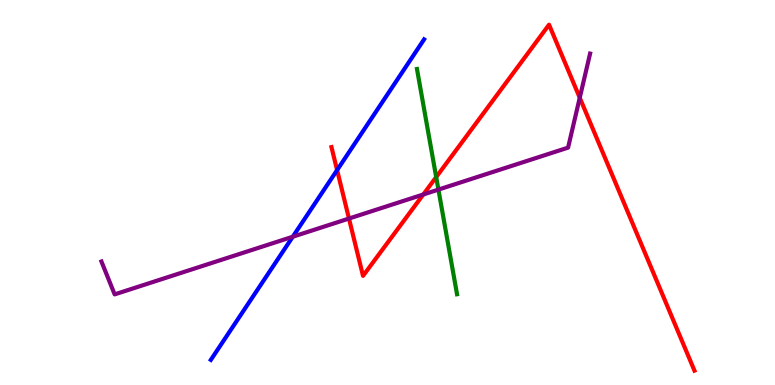[{'lines': ['blue', 'red'], 'intersections': [{'x': 4.35, 'y': 5.58}]}, {'lines': ['green', 'red'], 'intersections': [{'x': 5.63, 'y': 5.4}]}, {'lines': ['purple', 'red'], 'intersections': [{'x': 4.5, 'y': 4.32}, {'x': 5.46, 'y': 4.95}, {'x': 7.48, 'y': 7.46}]}, {'lines': ['blue', 'green'], 'intersections': []}, {'lines': ['blue', 'purple'], 'intersections': [{'x': 3.78, 'y': 3.85}]}, {'lines': ['green', 'purple'], 'intersections': [{'x': 5.66, 'y': 5.08}]}]